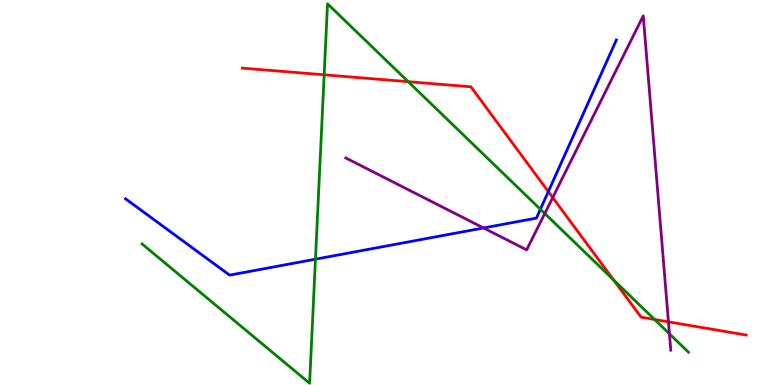[{'lines': ['blue', 'red'], 'intersections': [{'x': 7.08, 'y': 5.02}]}, {'lines': ['green', 'red'], 'intersections': [{'x': 4.18, 'y': 8.06}, {'x': 5.27, 'y': 7.88}, {'x': 7.92, 'y': 2.73}, {'x': 8.45, 'y': 1.7}]}, {'lines': ['purple', 'red'], 'intersections': [{'x': 7.13, 'y': 4.87}, {'x': 8.63, 'y': 1.64}]}, {'lines': ['blue', 'green'], 'intersections': [{'x': 4.07, 'y': 3.27}, {'x': 6.97, 'y': 4.56}]}, {'lines': ['blue', 'purple'], 'intersections': [{'x': 6.24, 'y': 4.08}]}, {'lines': ['green', 'purple'], 'intersections': [{'x': 7.03, 'y': 4.45}, {'x': 8.64, 'y': 1.33}]}]